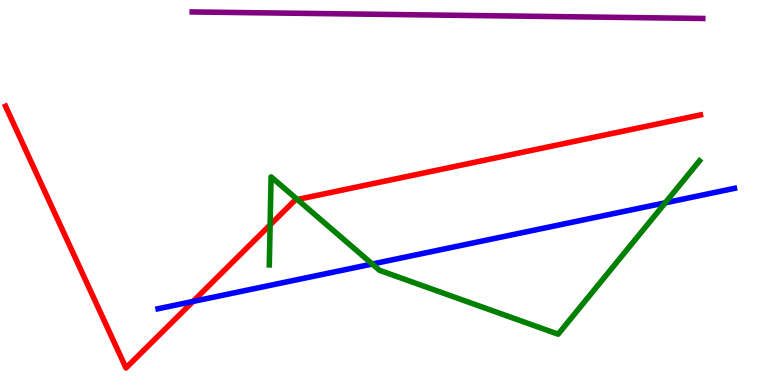[{'lines': ['blue', 'red'], 'intersections': [{'x': 2.49, 'y': 2.17}]}, {'lines': ['green', 'red'], 'intersections': [{'x': 3.49, 'y': 4.16}, {'x': 3.84, 'y': 4.82}]}, {'lines': ['purple', 'red'], 'intersections': []}, {'lines': ['blue', 'green'], 'intersections': [{'x': 4.8, 'y': 3.14}, {'x': 8.58, 'y': 4.73}]}, {'lines': ['blue', 'purple'], 'intersections': []}, {'lines': ['green', 'purple'], 'intersections': []}]